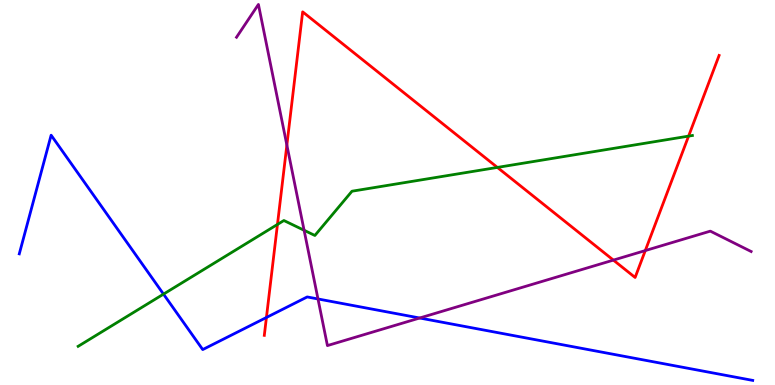[{'lines': ['blue', 'red'], 'intersections': [{'x': 3.44, 'y': 1.75}]}, {'lines': ['green', 'red'], 'intersections': [{'x': 3.58, 'y': 4.17}, {'x': 6.42, 'y': 5.65}, {'x': 8.89, 'y': 6.46}]}, {'lines': ['purple', 'red'], 'intersections': [{'x': 3.7, 'y': 6.23}, {'x': 7.91, 'y': 3.24}, {'x': 8.33, 'y': 3.49}]}, {'lines': ['blue', 'green'], 'intersections': [{'x': 2.11, 'y': 2.36}]}, {'lines': ['blue', 'purple'], 'intersections': [{'x': 4.1, 'y': 2.23}, {'x': 5.42, 'y': 1.74}]}, {'lines': ['green', 'purple'], 'intersections': [{'x': 3.92, 'y': 4.02}]}]